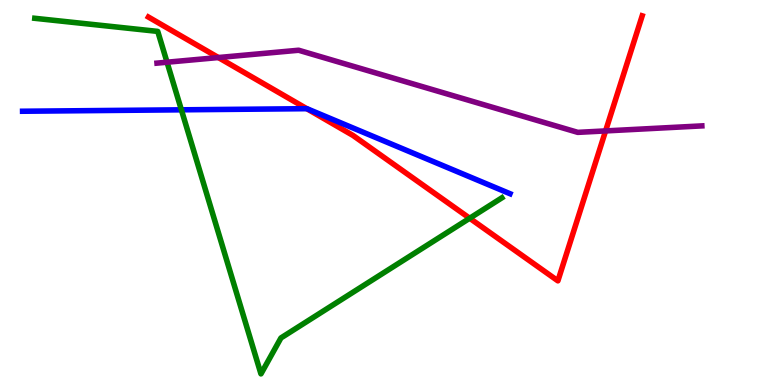[{'lines': ['blue', 'red'], 'intersections': [{'x': 3.96, 'y': 7.18}]}, {'lines': ['green', 'red'], 'intersections': [{'x': 6.06, 'y': 4.33}]}, {'lines': ['purple', 'red'], 'intersections': [{'x': 2.82, 'y': 8.51}, {'x': 7.81, 'y': 6.6}]}, {'lines': ['blue', 'green'], 'intersections': [{'x': 2.34, 'y': 7.15}]}, {'lines': ['blue', 'purple'], 'intersections': []}, {'lines': ['green', 'purple'], 'intersections': [{'x': 2.16, 'y': 8.38}]}]